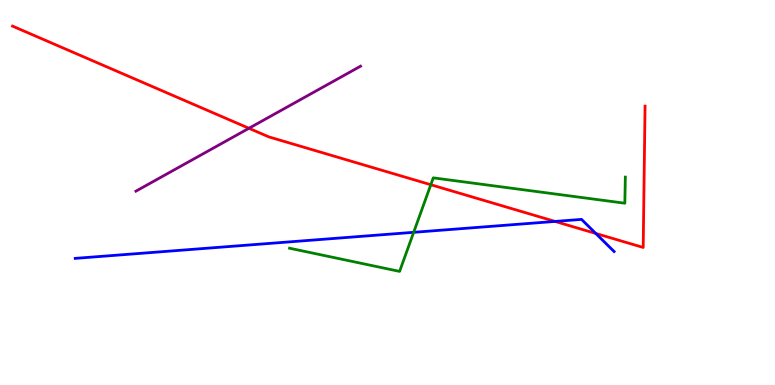[{'lines': ['blue', 'red'], 'intersections': [{'x': 7.16, 'y': 4.25}, {'x': 7.69, 'y': 3.94}]}, {'lines': ['green', 'red'], 'intersections': [{'x': 5.56, 'y': 5.2}]}, {'lines': ['purple', 'red'], 'intersections': [{'x': 3.21, 'y': 6.67}]}, {'lines': ['blue', 'green'], 'intersections': [{'x': 5.34, 'y': 3.97}]}, {'lines': ['blue', 'purple'], 'intersections': []}, {'lines': ['green', 'purple'], 'intersections': []}]